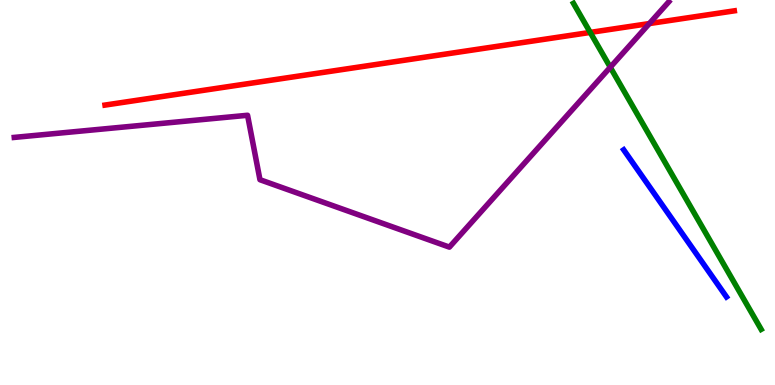[{'lines': ['blue', 'red'], 'intersections': []}, {'lines': ['green', 'red'], 'intersections': [{'x': 7.62, 'y': 9.16}]}, {'lines': ['purple', 'red'], 'intersections': [{'x': 8.38, 'y': 9.39}]}, {'lines': ['blue', 'green'], 'intersections': []}, {'lines': ['blue', 'purple'], 'intersections': []}, {'lines': ['green', 'purple'], 'intersections': [{'x': 7.87, 'y': 8.25}]}]